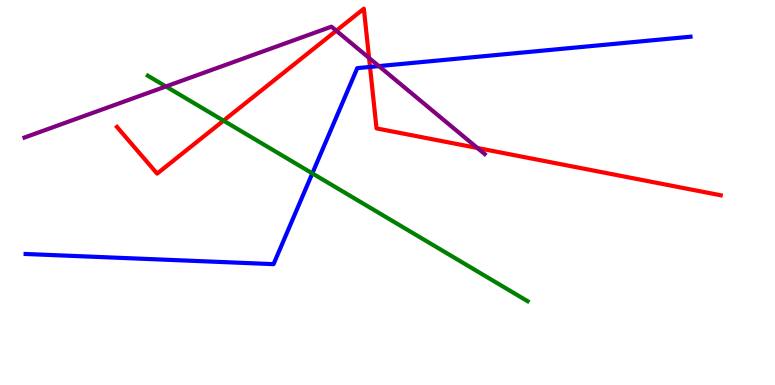[{'lines': ['blue', 'red'], 'intersections': [{'x': 4.77, 'y': 8.26}]}, {'lines': ['green', 'red'], 'intersections': [{'x': 2.88, 'y': 6.87}]}, {'lines': ['purple', 'red'], 'intersections': [{'x': 4.34, 'y': 9.2}, {'x': 4.76, 'y': 8.49}, {'x': 6.16, 'y': 6.16}]}, {'lines': ['blue', 'green'], 'intersections': [{'x': 4.03, 'y': 5.5}]}, {'lines': ['blue', 'purple'], 'intersections': [{'x': 4.89, 'y': 8.28}]}, {'lines': ['green', 'purple'], 'intersections': [{'x': 2.14, 'y': 7.75}]}]